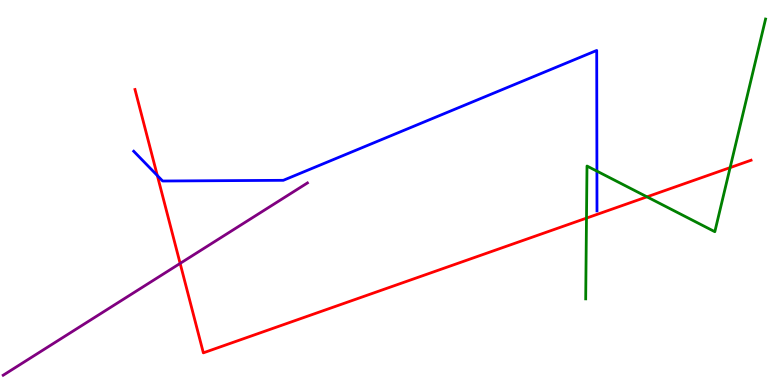[{'lines': ['blue', 'red'], 'intersections': [{'x': 2.03, 'y': 5.44}]}, {'lines': ['green', 'red'], 'intersections': [{'x': 7.57, 'y': 4.33}, {'x': 8.35, 'y': 4.89}, {'x': 9.42, 'y': 5.65}]}, {'lines': ['purple', 'red'], 'intersections': [{'x': 2.32, 'y': 3.16}]}, {'lines': ['blue', 'green'], 'intersections': [{'x': 7.7, 'y': 5.56}]}, {'lines': ['blue', 'purple'], 'intersections': []}, {'lines': ['green', 'purple'], 'intersections': []}]